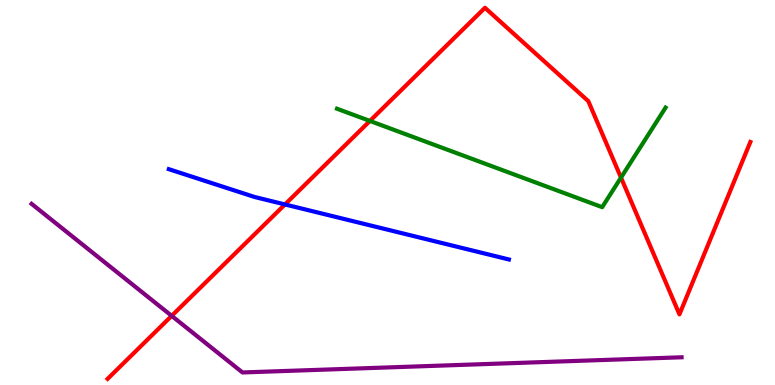[{'lines': ['blue', 'red'], 'intersections': [{'x': 3.68, 'y': 4.69}]}, {'lines': ['green', 'red'], 'intersections': [{'x': 4.77, 'y': 6.86}, {'x': 8.01, 'y': 5.39}]}, {'lines': ['purple', 'red'], 'intersections': [{'x': 2.22, 'y': 1.8}]}, {'lines': ['blue', 'green'], 'intersections': []}, {'lines': ['blue', 'purple'], 'intersections': []}, {'lines': ['green', 'purple'], 'intersections': []}]